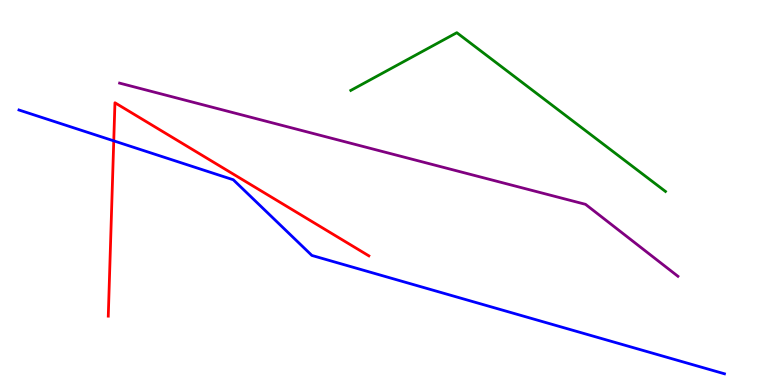[{'lines': ['blue', 'red'], 'intersections': [{'x': 1.47, 'y': 6.34}]}, {'lines': ['green', 'red'], 'intersections': []}, {'lines': ['purple', 'red'], 'intersections': []}, {'lines': ['blue', 'green'], 'intersections': []}, {'lines': ['blue', 'purple'], 'intersections': []}, {'lines': ['green', 'purple'], 'intersections': []}]